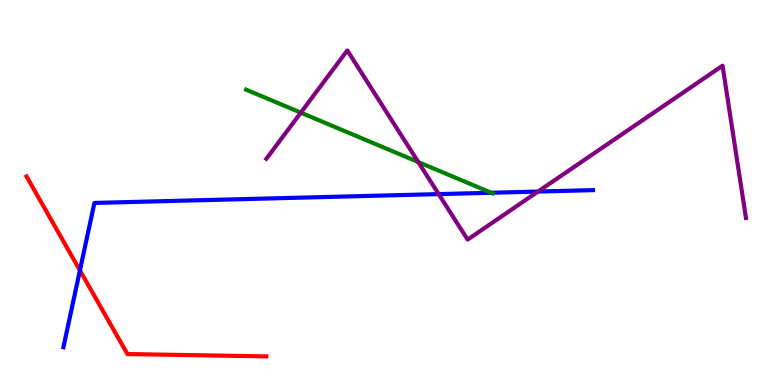[{'lines': ['blue', 'red'], 'intersections': [{'x': 1.03, 'y': 2.98}]}, {'lines': ['green', 'red'], 'intersections': []}, {'lines': ['purple', 'red'], 'intersections': []}, {'lines': ['blue', 'green'], 'intersections': [{'x': 6.34, 'y': 4.99}]}, {'lines': ['blue', 'purple'], 'intersections': [{'x': 5.66, 'y': 4.96}, {'x': 6.94, 'y': 5.02}]}, {'lines': ['green', 'purple'], 'intersections': [{'x': 3.88, 'y': 7.07}, {'x': 5.4, 'y': 5.79}]}]